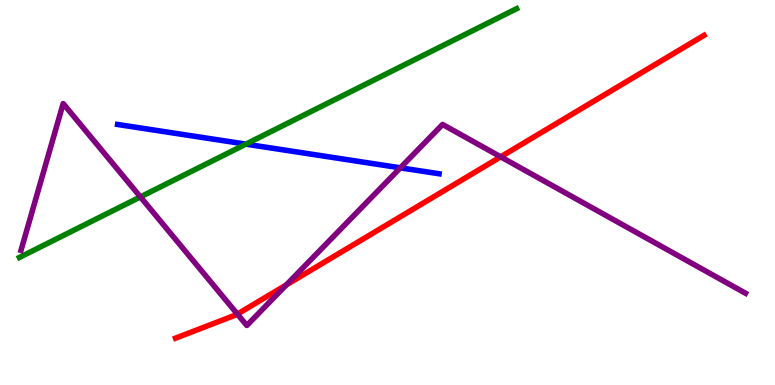[{'lines': ['blue', 'red'], 'intersections': []}, {'lines': ['green', 'red'], 'intersections': []}, {'lines': ['purple', 'red'], 'intersections': [{'x': 3.06, 'y': 1.84}, {'x': 3.7, 'y': 2.6}, {'x': 6.46, 'y': 5.93}]}, {'lines': ['blue', 'green'], 'intersections': [{'x': 3.17, 'y': 6.26}]}, {'lines': ['blue', 'purple'], 'intersections': [{'x': 5.17, 'y': 5.64}]}, {'lines': ['green', 'purple'], 'intersections': [{'x': 1.81, 'y': 4.89}]}]